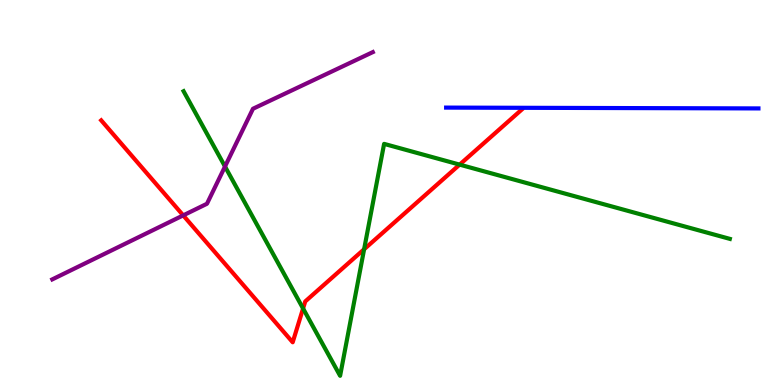[{'lines': ['blue', 'red'], 'intersections': []}, {'lines': ['green', 'red'], 'intersections': [{'x': 3.91, 'y': 1.99}, {'x': 4.7, 'y': 3.53}, {'x': 5.93, 'y': 5.72}]}, {'lines': ['purple', 'red'], 'intersections': [{'x': 2.36, 'y': 4.41}]}, {'lines': ['blue', 'green'], 'intersections': []}, {'lines': ['blue', 'purple'], 'intersections': []}, {'lines': ['green', 'purple'], 'intersections': [{'x': 2.9, 'y': 5.67}]}]